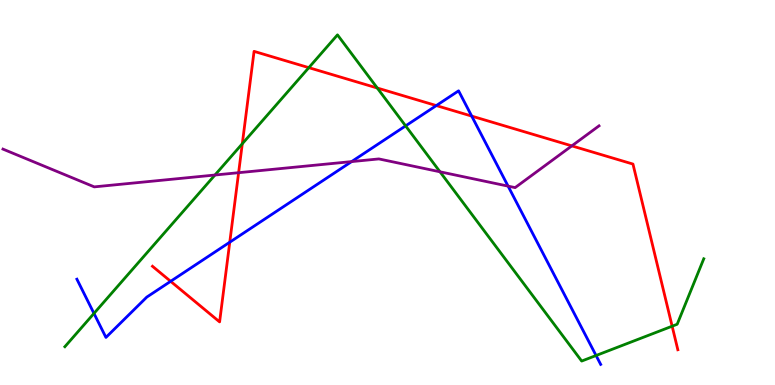[{'lines': ['blue', 'red'], 'intersections': [{'x': 2.2, 'y': 2.69}, {'x': 2.96, 'y': 3.71}, {'x': 5.63, 'y': 7.26}, {'x': 6.09, 'y': 6.98}]}, {'lines': ['green', 'red'], 'intersections': [{'x': 3.13, 'y': 6.27}, {'x': 3.98, 'y': 8.24}, {'x': 4.87, 'y': 7.71}, {'x': 8.67, 'y': 1.53}]}, {'lines': ['purple', 'red'], 'intersections': [{'x': 3.08, 'y': 5.51}, {'x': 7.38, 'y': 6.21}]}, {'lines': ['blue', 'green'], 'intersections': [{'x': 1.21, 'y': 1.86}, {'x': 5.23, 'y': 6.73}, {'x': 7.69, 'y': 0.766}]}, {'lines': ['blue', 'purple'], 'intersections': [{'x': 4.54, 'y': 5.8}, {'x': 6.56, 'y': 5.17}]}, {'lines': ['green', 'purple'], 'intersections': [{'x': 2.77, 'y': 5.45}, {'x': 5.68, 'y': 5.54}]}]